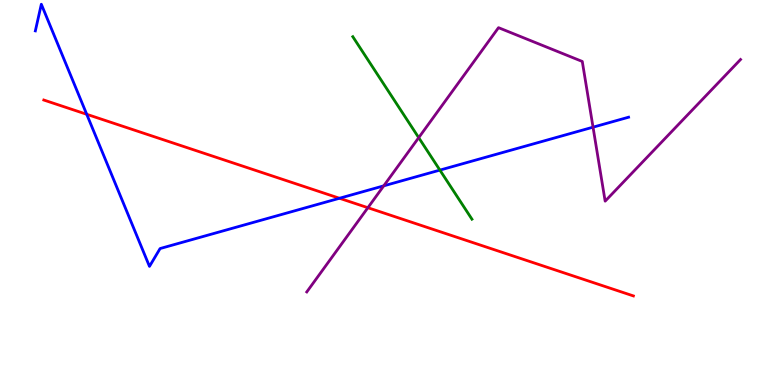[{'lines': ['blue', 'red'], 'intersections': [{'x': 1.12, 'y': 7.03}, {'x': 4.38, 'y': 4.85}]}, {'lines': ['green', 'red'], 'intersections': []}, {'lines': ['purple', 'red'], 'intersections': [{'x': 4.75, 'y': 4.61}]}, {'lines': ['blue', 'green'], 'intersections': [{'x': 5.68, 'y': 5.58}]}, {'lines': ['blue', 'purple'], 'intersections': [{'x': 4.95, 'y': 5.17}, {'x': 7.65, 'y': 6.7}]}, {'lines': ['green', 'purple'], 'intersections': [{'x': 5.4, 'y': 6.42}]}]